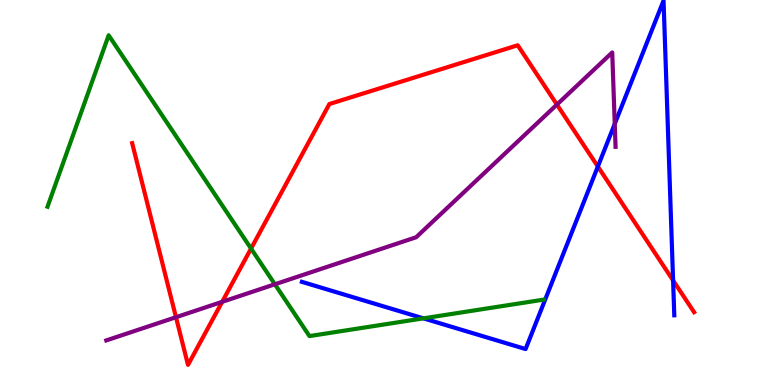[{'lines': ['blue', 'red'], 'intersections': [{'x': 7.71, 'y': 5.67}, {'x': 8.69, 'y': 2.72}]}, {'lines': ['green', 'red'], 'intersections': [{'x': 3.24, 'y': 3.54}]}, {'lines': ['purple', 'red'], 'intersections': [{'x': 2.27, 'y': 1.76}, {'x': 2.87, 'y': 2.16}, {'x': 7.19, 'y': 7.28}]}, {'lines': ['blue', 'green'], 'intersections': [{'x': 5.46, 'y': 1.73}]}, {'lines': ['blue', 'purple'], 'intersections': [{'x': 7.93, 'y': 6.78}]}, {'lines': ['green', 'purple'], 'intersections': [{'x': 3.55, 'y': 2.62}]}]